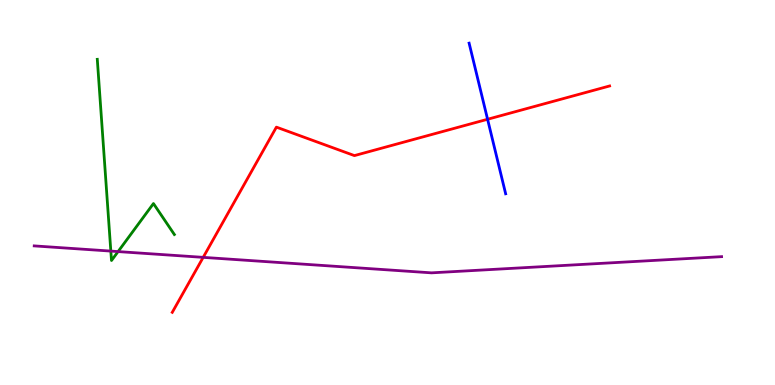[{'lines': ['blue', 'red'], 'intersections': [{'x': 6.29, 'y': 6.9}]}, {'lines': ['green', 'red'], 'intersections': []}, {'lines': ['purple', 'red'], 'intersections': [{'x': 2.62, 'y': 3.32}]}, {'lines': ['blue', 'green'], 'intersections': []}, {'lines': ['blue', 'purple'], 'intersections': []}, {'lines': ['green', 'purple'], 'intersections': [{'x': 1.43, 'y': 3.48}, {'x': 1.52, 'y': 3.47}]}]